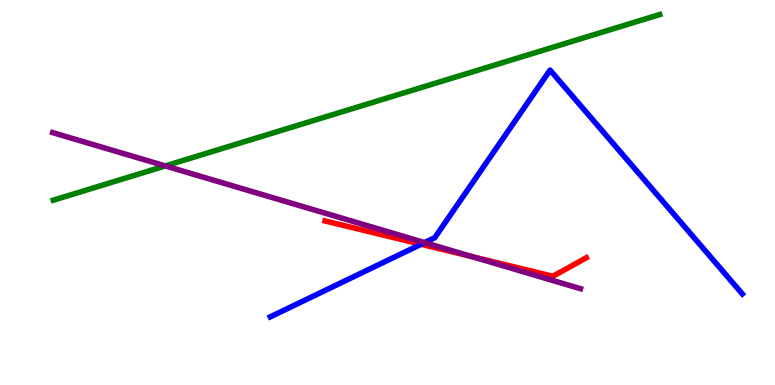[{'lines': ['blue', 'red'], 'intersections': [{'x': 5.43, 'y': 3.66}]}, {'lines': ['green', 'red'], 'intersections': []}, {'lines': ['purple', 'red'], 'intersections': [{'x': 6.09, 'y': 3.33}]}, {'lines': ['blue', 'green'], 'intersections': []}, {'lines': ['blue', 'purple'], 'intersections': [{'x': 5.48, 'y': 3.7}]}, {'lines': ['green', 'purple'], 'intersections': [{'x': 2.13, 'y': 5.69}]}]